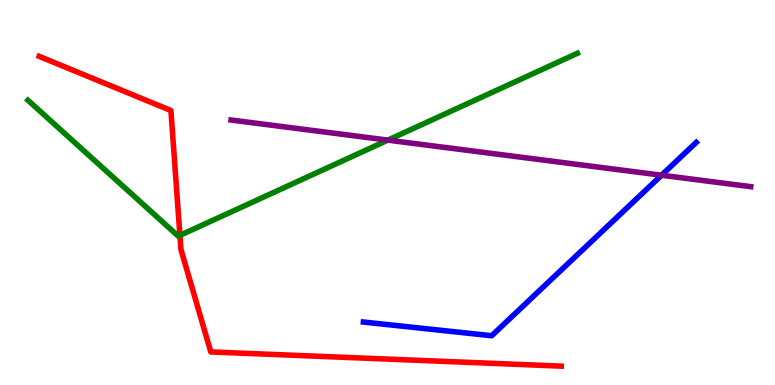[{'lines': ['blue', 'red'], 'intersections': []}, {'lines': ['green', 'red'], 'intersections': [{'x': 2.32, 'y': 3.89}]}, {'lines': ['purple', 'red'], 'intersections': []}, {'lines': ['blue', 'green'], 'intersections': []}, {'lines': ['blue', 'purple'], 'intersections': [{'x': 8.54, 'y': 5.45}]}, {'lines': ['green', 'purple'], 'intersections': [{'x': 5.0, 'y': 6.36}]}]